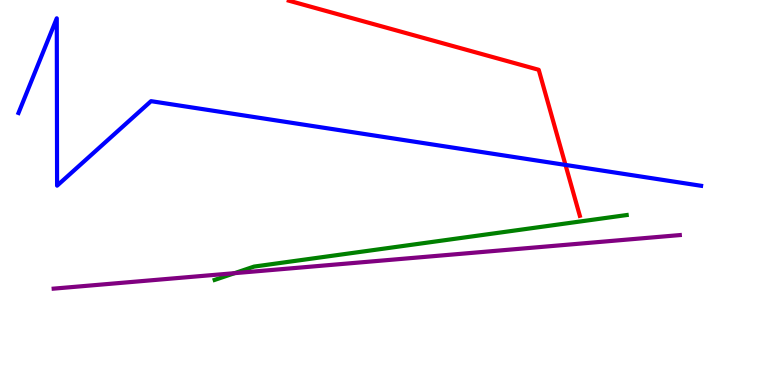[{'lines': ['blue', 'red'], 'intersections': [{'x': 7.3, 'y': 5.72}]}, {'lines': ['green', 'red'], 'intersections': []}, {'lines': ['purple', 'red'], 'intersections': []}, {'lines': ['blue', 'green'], 'intersections': []}, {'lines': ['blue', 'purple'], 'intersections': []}, {'lines': ['green', 'purple'], 'intersections': [{'x': 3.03, 'y': 2.9}]}]